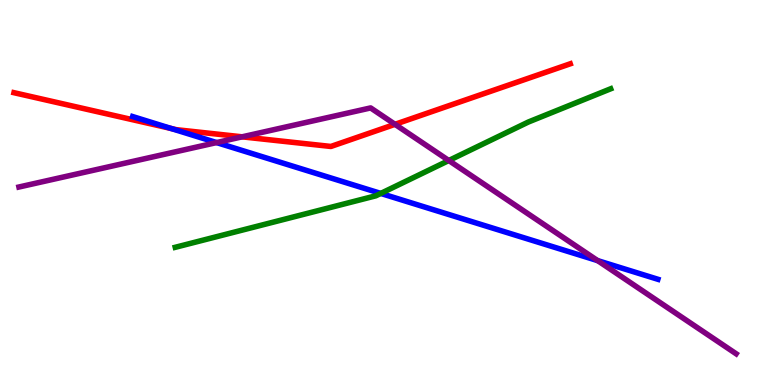[{'lines': ['blue', 'red'], 'intersections': [{'x': 2.21, 'y': 6.66}]}, {'lines': ['green', 'red'], 'intersections': []}, {'lines': ['purple', 'red'], 'intersections': [{'x': 3.12, 'y': 6.45}, {'x': 5.1, 'y': 6.77}]}, {'lines': ['blue', 'green'], 'intersections': [{'x': 4.91, 'y': 4.98}]}, {'lines': ['blue', 'purple'], 'intersections': [{'x': 2.79, 'y': 6.3}, {'x': 7.71, 'y': 3.23}]}, {'lines': ['green', 'purple'], 'intersections': [{'x': 5.79, 'y': 5.83}]}]